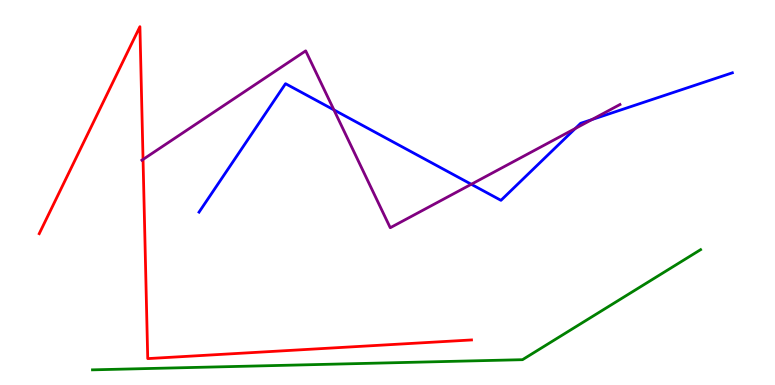[{'lines': ['blue', 'red'], 'intersections': []}, {'lines': ['green', 'red'], 'intersections': []}, {'lines': ['purple', 'red'], 'intersections': [{'x': 1.85, 'y': 5.86}]}, {'lines': ['blue', 'green'], 'intersections': []}, {'lines': ['blue', 'purple'], 'intersections': [{'x': 4.31, 'y': 7.15}, {'x': 6.08, 'y': 5.21}, {'x': 7.42, 'y': 6.66}, {'x': 7.64, 'y': 6.89}]}, {'lines': ['green', 'purple'], 'intersections': []}]